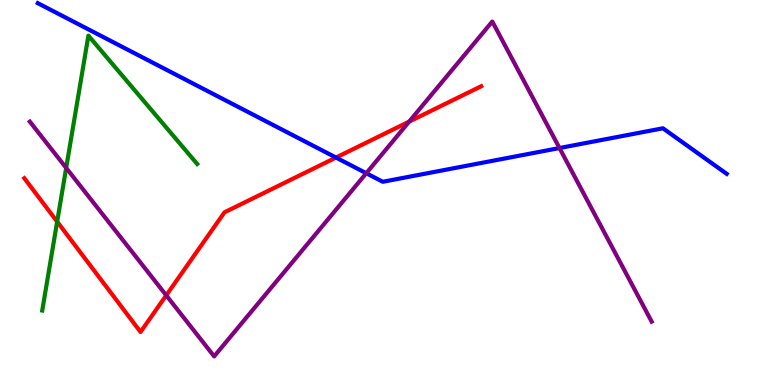[{'lines': ['blue', 'red'], 'intersections': [{'x': 4.34, 'y': 5.91}]}, {'lines': ['green', 'red'], 'intersections': [{'x': 0.738, 'y': 4.24}]}, {'lines': ['purple', 'red'], 'intersections': [{'x': 2.14, 'y': 2.33}, {'x': 5.28, 'y': 6.84}]}, {'lines': ['blue', 'green'], 'intersections': []}, {'lines': ['blue', 'purple'], 'intersections': [{'x': 4.73, 'y': 5.5}, {'x': 7.22, 'y': 6.15}]}, {'lines': ['green', 'purple'], 'intersections': [{'x': 0.854, 'y': 5.64}]}]